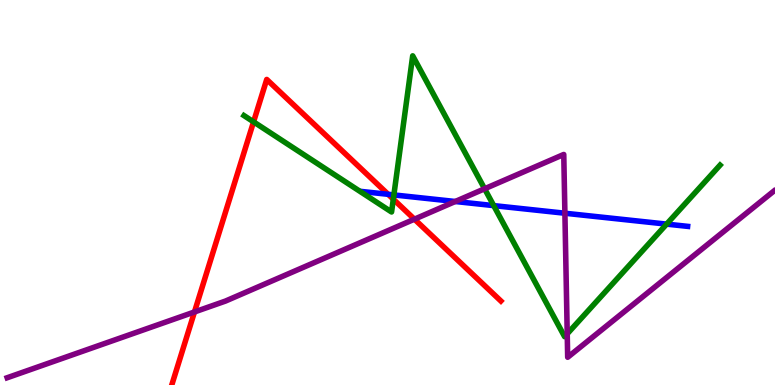[{'lines': ['blue', 'red'], 'intersections': [{'x': 5.01, 'y': 4.95}]}, {'lines': ['green', 'red'], 'intersections': [{'x': 3.27, 'y': 6.84}, {'x': 5.07, 'y': 4.83}]}, {'lines': ['purple', 'red'], 'intersections': [{'x': 2.51, 'y': 1.9}, {'x': 5.35, 'y': 4.31}]}, {'lines': ['blue', 'green'], 'intersections': [{'x': 5.08, 'y': 4.94}, {'x': 6.37, 'y': 4.66}, {'x': 8.6, 'y': 4.18}]}, {'lines': ['blue', 'purple'], 'intersections': [{'x': 5.87, 'y': 4.77}, {'x': 7.29, 'y': 4.46}]}, {'lines': ['green', 'purple'], 'intersections': [{'x': 6.25, 'y': 5.1}, {'x': 7.32, 'y': 1.33}]}]